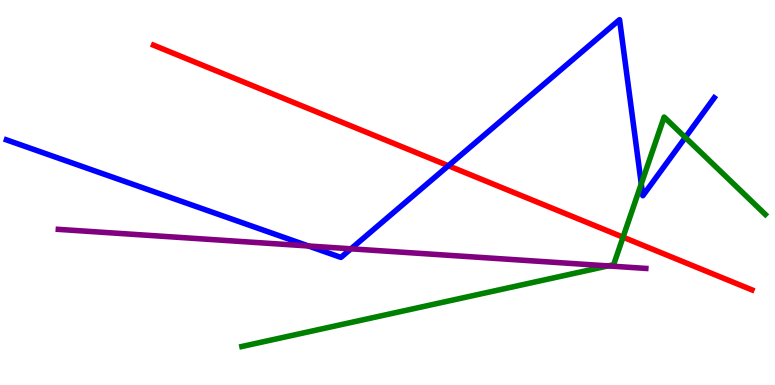[{'lines': ['blue', 'red'], 'intersections': [{'x': 5.79, 'y': 5.7}]}, {'lines': ['green', 'red'], 'intersections': [{'x': 8.04, 'y': 3.84}]}, {'lines': ['purple', 'red'], 'intersections': []}, {'lines': ['blue', 'green'], 'intersections': [{'x': 8.27, 'y': 5.22}, {'x': 8.84, 'y': 6.43}]}, {'lines': ['blue', 'purple'], 'intersections': [{'x': 3.98, 'y': 3.61}, {'x': 4.53, 'y': 3.54}]}, {'lines': ['green', 'purple'], 'intersections': [{'x': 7.85, 'y': 3.09}]}]